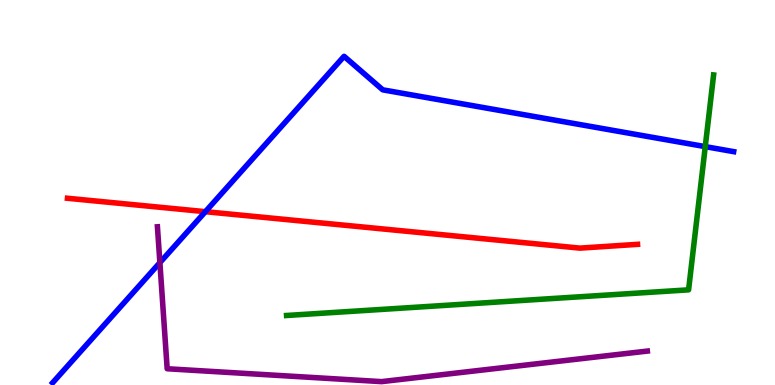[{'lines': ['blue', 'red'], 'intersections': [{'x': 2.65, 'y': 4.5}]}, {'lines': ['green', 'red'], 'intersections': []}, {'lines': ['purple', 'red'], 'intersections': []}, {'lines': ['blue', 'green'], 'intersections': [{'x': 9.1, 'y': 6.19}]}, {'lines': ['blue', 'purple'], 'intersections': [{'x': 2.06, 'y': 3.18}]}, {'lines': ['green', 'purple'], 'intersections': []}]